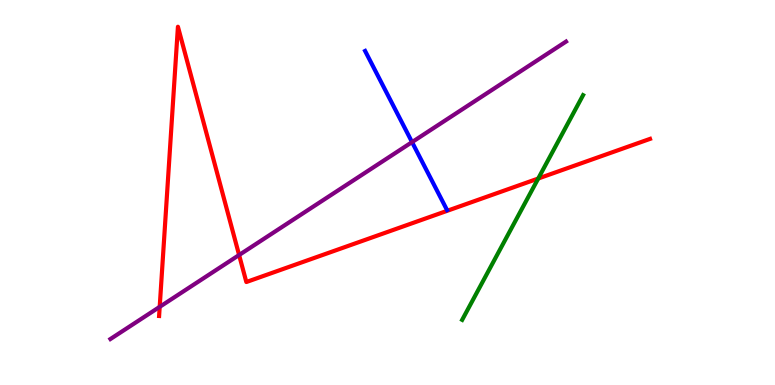[{'lines': ['blue', 'red'], 'intersections': []}, {'lines': ['green', 'red'], 'intersections': [{'x': 6.94, 'y': 5.36}]}, {'lines': ['purple', 'red'], 'intersections': [{'x': 2.06, 'y': 2.03}, {'x': 3.09, 'y': 3.38}]}, {'lines': ['blue', 'green'], 'intersections': []}, {'lines': ['blue', 'purple'], 'intersections': [{'x': 5.32, 'y': 6.31}]}, {'lines': ['green', 'purple'], 'intersections': []}]